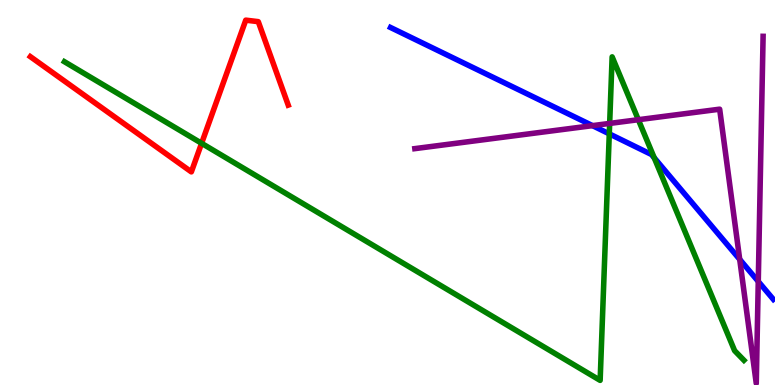[{'lines': ['blue', 'red'], 'intersections': []}, {'lines': ['green', 'red'], 'intersections': [{'x': 2.6, 'y': 6.28}]}, {'lines': ['purple', 'red'], 'intersections': []}, {'lines': ['blue', 'green'], 'intersections': [{'x': 7.86, 'y': 6.52}, {'x': 8.44, 'y': 5.9}]}, {'lines': ['blue', 'purple'], 'intersections': [{'x': 7.65, 'y': 6.74}, {'x': 9.54, 'y': 3.26}, {'x': 9.78, 'y': 2.69}]}, {'lines': ['green', 'purple'], 'intersections': [{'x': 7.87, 'y': 6.79}, {'x': 8.24, 'y': 6.89}]}]